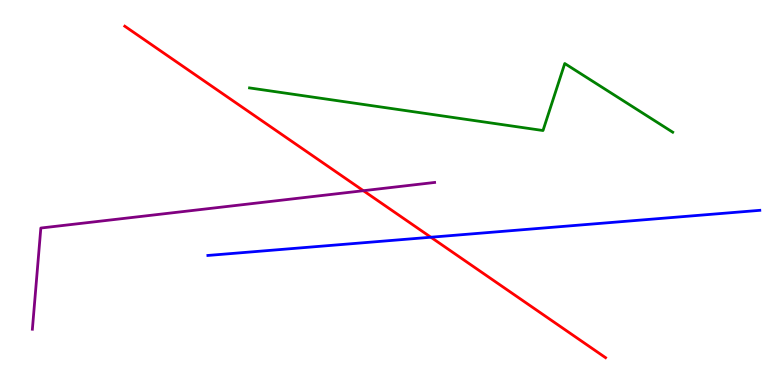[{'lines': ['blue', 'red'], 'intersections': [{'x': 5.56, 'y': 3.84}]}, {'lines': ['green', 'red'], 'intersections': []}, {'lines': ['purple', 'red'], 'intersections': [{'x': 4.69, 'y': 5.05}]}, {'lines': ['blue', 'green'], 'intersections': []}, {'lines': ['blue', 'purple'], 'intersections': []}, {'lines': ['green', 'purple'], 'intersections': []}]